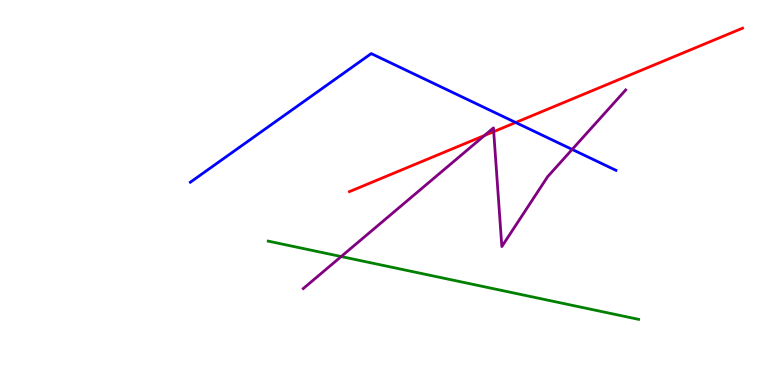[{'lines': ['blue', 'red'], 'intersections': [{'x': 6.65, 'y': 6.82}]}, {'lines': ['green', 'red'], 'intersections': []}, {'lines': ['purple', 'red'], 'intersections': [{'x': 6.25, 'y': 6.48}, {'x': 6.37, 'y': 6.58}]}, {'lines': ['blue', 'green'], 'intersections': []}, {'lines': ['blue', 'purple'], 'intersections': [{'x': 7.38, 'y': 6.12}]}, {'lines': ['green', 'purple'], 'intersections': [{'x': 4.4, 'y': 3.34}]}]